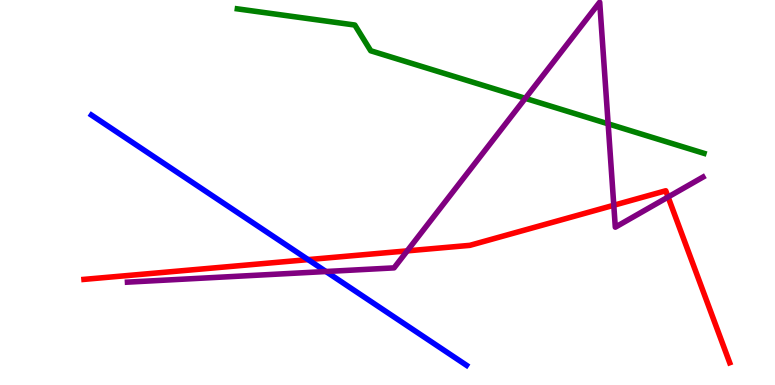[{'lines': ['blue', 'red'], 'intersections': [{'x': 3.98, 'y': 3.26}]}, {'lines': ['green', 'red'], 'intersections': []}, {'lines': ['purple', 'red'], 'intersections': [{'x': 5.25, 'y': 3.48}, {'x': 7.92, 'y': 4.67}, {'x': 8.62, 'y': 4.88}]}, {'lines': ['blue', 'green'], 'intersections': []}, {'lines': ['blue', 'purple'], 'intersections': [{'x': 4.21, 'y': 2.95}]}, {'lines': ['green', 'purple'], 'intersections': [{'x': 6.78, 'y': 7.45}, {'x': 7.85, 'y': 6.78}]}]